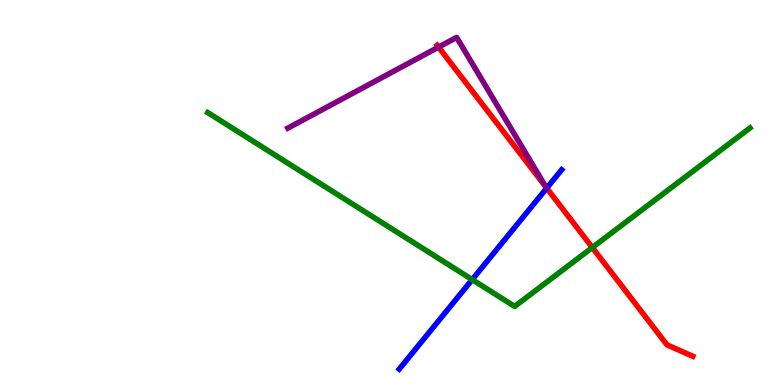[{'lines': ['blue', 'red'], 'intersections': [{'x': 7.05, 'y': 5.11}]}, {'lines': ['green', 'red'], 'intersections': [{'x': 7.64, 'y': 3.57}]}, {'lines': ['purple', 'red'], 'intersections': [{'x': 5.66, 'y': 8.78}]}, {'lines': ['blue', 'green'], 'intersections': [{'x': 6.09, 'y': 2.74}]}, {'lines': ['blue', 'purple'], 'intersections': []}, {'lines': ['green', 'purple'], 'intersections': []}]